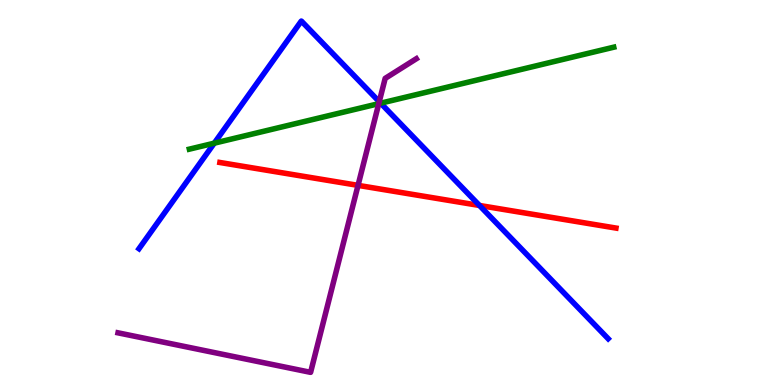[{'lines': ['blue', 'red'], 'intersections': [{'x': 6.19, 'y': 4.66}]}, {'lines': ['green', 'red'], 'intersections': []}, {'lines': ['purple', 'red'], 'intersections': [{'x': 4.62, 'y': 5.19}]}, {'lines': ['blue', 'green'], 'intersections': [{'x': 2.76, 'y': 6.28}, {'x': 4.91, 'y': 7.32}]}, {'lines': ['blue', 'purple'], 'intersections': [{'x': 4.89, 'y': 7.36}]}, {'lines': ['green', 'purple'], 'intersections': [{'x': 4.89, 'y': 7.31}]}]